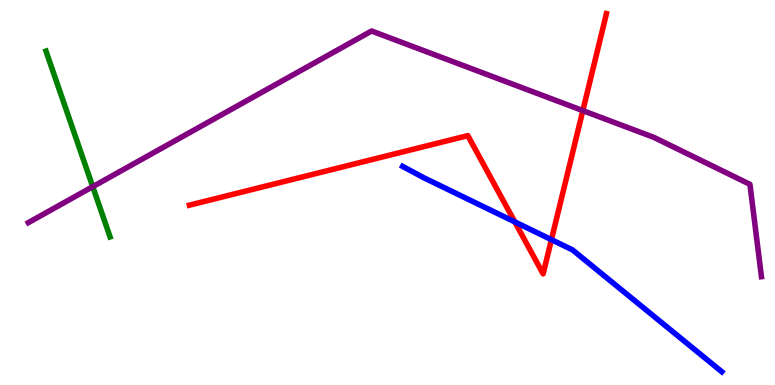[{'lines': ['blue', 'red'], 'intersections': [{'x': 6.64, 'y': 4.24}, {'x': 7.12, 'y': 3.77}]}, {'lines': ['green', 'red'], 'intersections': []}, {'lines': ['purple', 'red'], 'intersections': [{'x': 7.52, 'y': 7.13}]}, {'lines': ['blue', 'green'], 'intersections': []}, {'lines': ['blue', 'purple'], 'intersections': []}, {'lines': ['green', 'purple'], 'intersections': [{'x': 1.2, 'y': 5.15}]}]